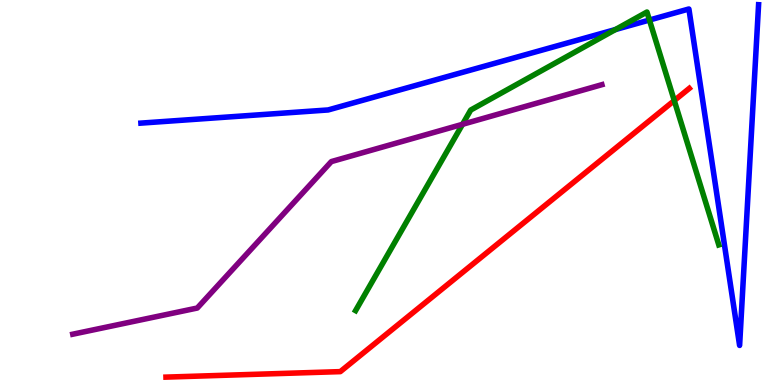[{'lines': ['blue', 'red'], 'intersections': []}, {'lines': ['green', 'red'], 'intersections': [{'x': 8.7, 'y': 7.39}]}, {'lines': ['purple', 'red'], 'intersections': []}, {'lines': ['blue', 'green'], 'intersections': [{'x': 7.94, 'y': 9.23}, {'x': 8.38, 'y': 9.48}]}, {'lines': ['blue', 'purple'], 'intersections': []}, {'lines': ['green', 'purple'], 'intersections': [{'x': 5.97, 'y': 6.77}]}]